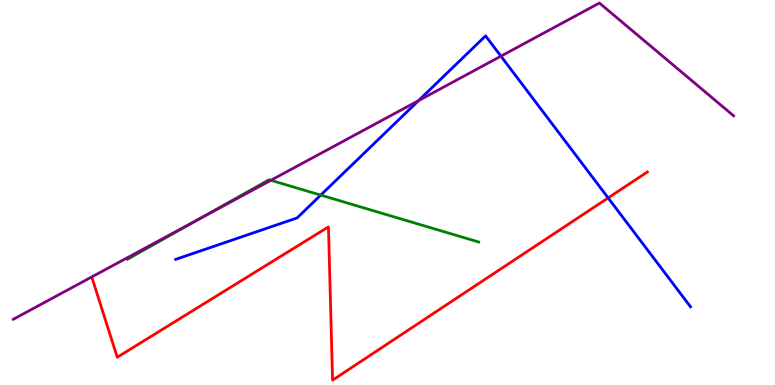[{'lines': ['blue', 'red'], 'intersections': [{'x': 7.85, 'y': 4.86}]}, {'lines': ['green', 'red'], 'intersections': []}, {'lines': ['purple', 'red'], 'intersections': []}, {'lines': ['blue', 'green'], 'intersections': [{'x': 4.14, 'y': 4.93}]}, {'lines': ['blue', 'purple'], 'intersections': [{'x': 5.4, 'y': 7.39}, {'x': 6.46, 'y': 8.54}]}, {'lines': ['green', 'purple'], 'intersections': [{'x': 2.57, 'y': 4.31}, {'x': 3.5, 'y': 5.32}]}]